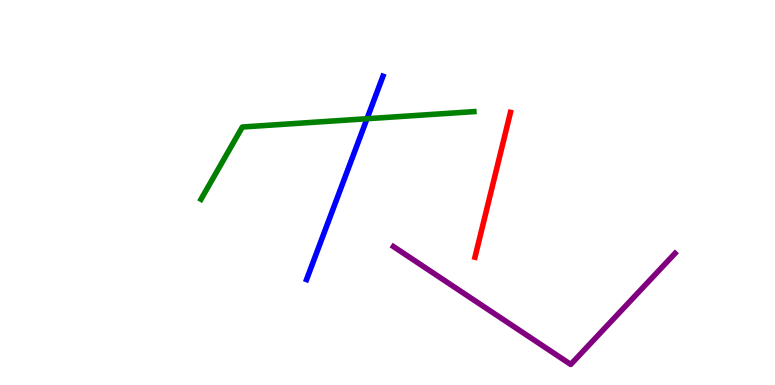[{'lines': ['blue', 'red'], 'intersections': []}, {'lines': ['green', 'red'], 'intersections': []}, {'lines': ['purple', 'red'], 'intersections': []}, {'lines': ['blue', 'green'], 'intersections': [{'x': 4.74, 'y': 6.92}]}, {'lines': ['blue', 'purple'], 'intersections': []}, {'lines': ['green', 'purple'], 'intersections': []}]